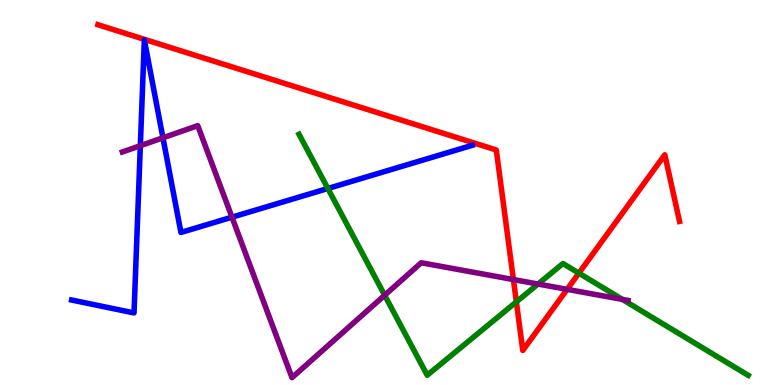[{'lines': ['blue', 'red'], 'intersections': []}, {'lines': ['green', 'red'], 'intersections': [{'x': 6.66, 'y': 2.16}, {'x': 7.47, 'y': 2.91}]}, {'lines': ['purple', 'red'], 'intersections': [{'x': 6.62, 'y': 2.74}, {'x': 7.32, 'y': 2.48}]}, {'lines': ['blue', 'green'], 'intersections': [{'x': 4.23, 'y': 5.1}]}, {'lines': ['blue', 'purple'], 'intersections': [{'x': 1.81, 'y': 6.22}, {'x': 2.1, 'y': 6.42}, {'x': 2.99, 'y': 4.36}]}, {'lines': ['green', 'purple'], 'intersections': [{'x': 4.96, 'y': 2.33}, {'x': 6.94, 'y': 2.62}, {'x': 8.03, 'y': 2.22}]}]